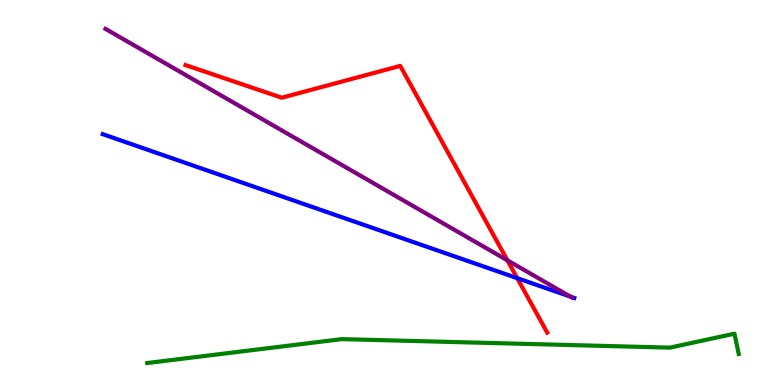[{'lines': ['blue', 'red'], 'intersections': [{'x': 6.67, 'y': 2.78}]}, {'lines': ['green', 'red'], 'intersections': []}, {'lines': ['purple', 'red'], 'intersections': [{'x': 6.55, 'y': 3.24}]}, {'lines': ['blue', 'green'], 'intersections': []}, {'lines': ['blue', 'purple'], 'intersections': [{'x': 7.36, 'y': 2.29}]}, {'lines': ['green', 'purple'], 'intersections': []}]